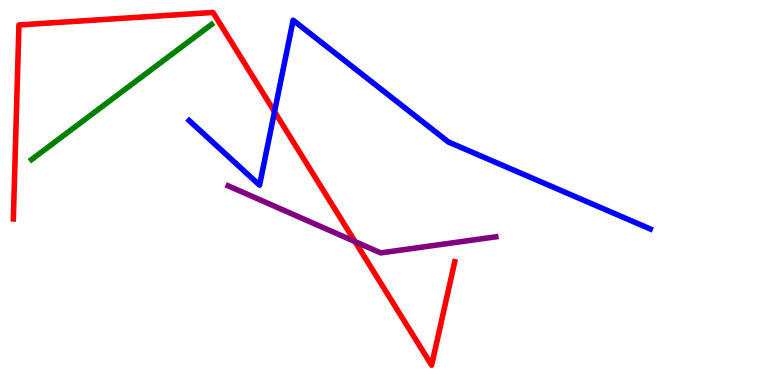[{'lines': ['blue', 'red'], 'intersections': [{'x': 3.54, 'y': 7.1}]}, {'lines': ['green', 'red'], 'intersections': []}, {'lines': ['purple', 'red'], 'intersections': [{'x': 4.58, 'y': 3.72}]}, {'lines': ['blue', 'green'], 'intersections': []}, {'lines': ['blue', 'purple'], 'intersections': []}, {'lines': ['green', 'purple'], 'intersections': []}]